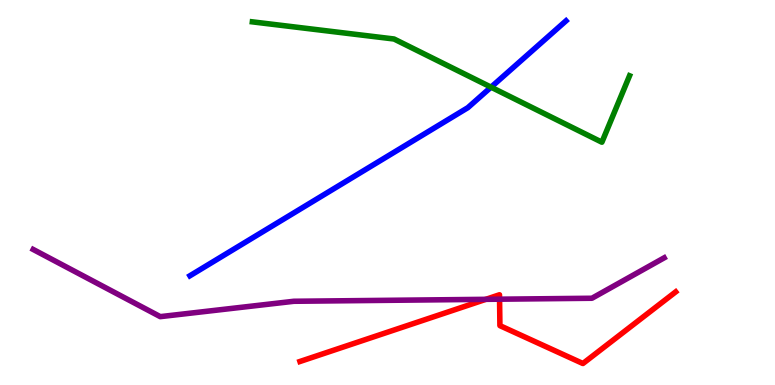[{'lines': ['blue', 'red'], 'intersections': []}, {'lines': ['green', 'red'], 'intersections': []}, {'lines': ['purple', 'red'], 'intersections': [{'x': 6.27, 'y': 2.23}, {'x': 6.45, 'y': 2.23}]}, {'lines': ['blue', 'green'], 'intersections': [{'x': 6.34, 'y': 7.74}]}, {'lines': ['blue', 'purple'], 'intersections': []}, {'lines': ['green', 'purple'], 'intersections': []}]